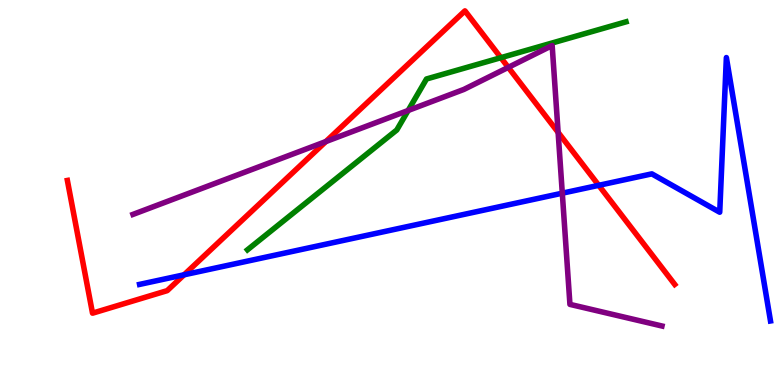[{'lines': ['blue', 'red'], 'intersections': [{'x': 2.37, 'y': 2.86}, {'x': 7.73, 'y': 5.19}]}, {'lines': ['green', 'red'], 'intersections': [{'x': 6.46, 'y': 8.5}]}, {'lines': ['purple', 'red'], 'intersections': [{'x': 4.2, 'y': 6.32}, {'x': 6.56, 'y': 8.25}, {'x': 7.2, 'y': 6.56}]}, {'lines': ['blue', 'green'], 'intersections': []}, {'lines': ['blue', 'purple'], 'intersections': [{'x': 7.26, 'y': 4.98}]}, {'lines': ['green', 'purple'], 'intersections': [{'x': 5.27, 'y': 7.13}]}]